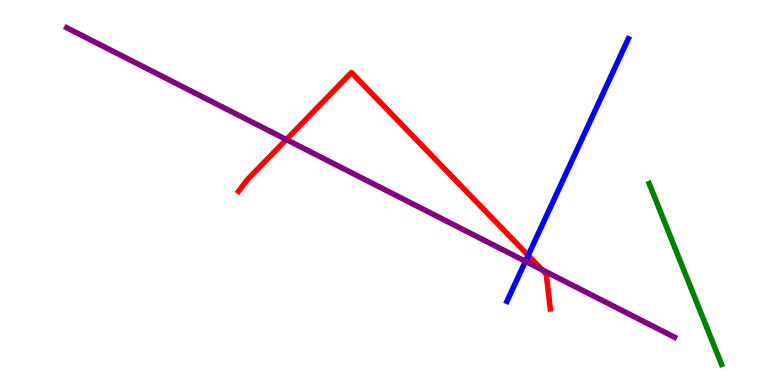[{'lines': ['blue', 'red'], 'intersections': [{'x': 6.82, 'y': 3.37}]}, {'lines': ['green', 'red'], 'intersections': []}, {'lines': ['purple', 'red'], 'intersections': [{'x': 3.69, 'y': 6.37}, {'x': 7.0, 'y': 2.99}]}, {'lines': ['blue', 'green'], 'intersections': []}, {'lines': ['blue', 'purple'], 'intersections': [{'x': 6.78, 'y': 3.21}]}, {'lines': ['green', 'purple'], 'intersections': []}]